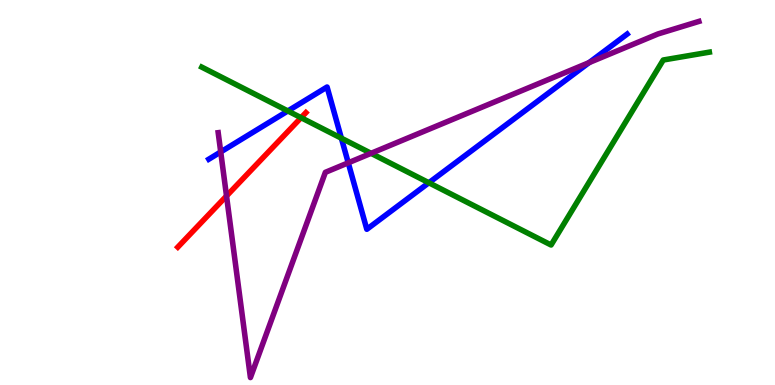[{'lines': ['blue', 'red'], 'intersections': []}, {'lines': ['green', 'red'], 'intersections': [{'x': 3.88, 'y': 6.94}]}, {'lines': ['purple', 'red'], 'intersections': [{'x': 2.92, 'y': 4.91}]}, {'lines': ['blue', 'green'], 'intersections': [{'x': 3.71, 'y': 7.12}, {'x': 4.4, 'y': 6.41}, {'x': 5.53, 'y': 5.25}]}, {'lines': ['blue', 'purple'], 'intersections': [{'x': 2.85, 'y': 6.05}, {'x': 4.49, 'y': 5.77}, {'x': 7.6, 'y': 8.37}]}, {'lines': ['green', 'purple'], 'intersections': [{'x': 4.79, 'y': 6.02}]}]